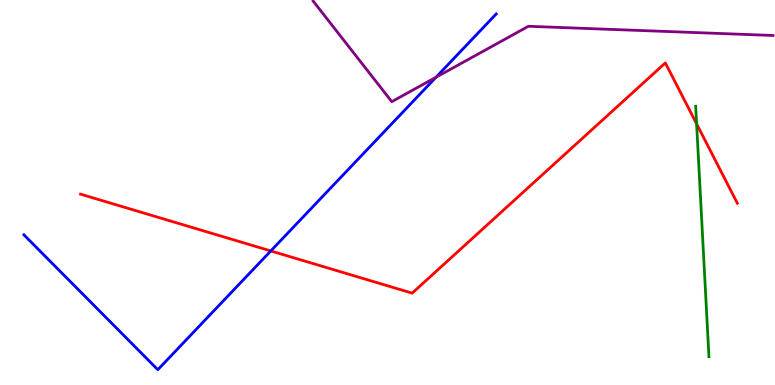[{'lines': ['blue', 'red'], 'intersections': [{'x': 3.49, 'y': 3.48}]}, {'lines': ['green', 'red'], 'intersections': [{'x': 8.99, 'y': 6.78}]}, {'lines': ['purple', 'red'], 'intersections': []}, {'lines': ['blue', 'green'], 'intersections': []}, {'lines': ['blue', 'purple'], 'intersections': [{'x': 5.63, 'y': 7.99}]}, {'lines': ['green', 'purple'], 'intersections': []}]